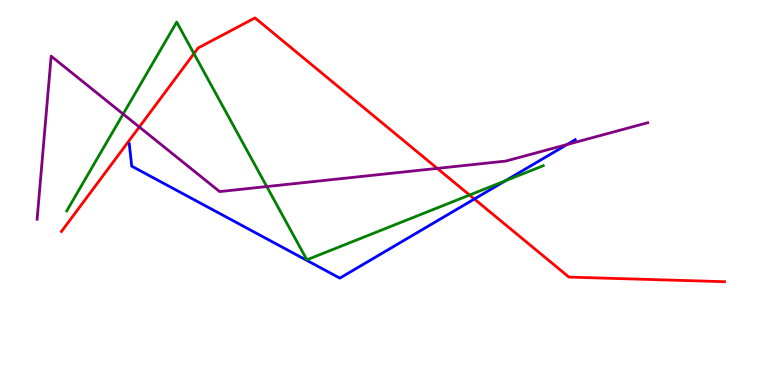[{'lines': ['blue', 'red'], 'intersections': [{'x': 6.12, 'y': 4.83}]}, {'lines': ['green', 'red'], 'intersections': [{'x': 2.5, 'y': 8.61}, {'x': 6.06, 'y': 4.93}]}, {'lines': ['purple', 'red'], 'intersections': [{'x': 1.8, 'y': 6.7}, {'x': 5.64, 'y': 5.63}]}, {'lines': ['blue', 'green'], 'intersections': [{'x': 6.52, 'y': 5.3}]}, {'lines': ['blue', 'purple'], 'intersections': [{'x': 7.32, 'y': 6.25}]}, {'lines': ['green', 'purple'], 'intersections': [{'x': 1.59, 'y': 7.04}, {'x': 3.44, 'y': 5.15}]}]